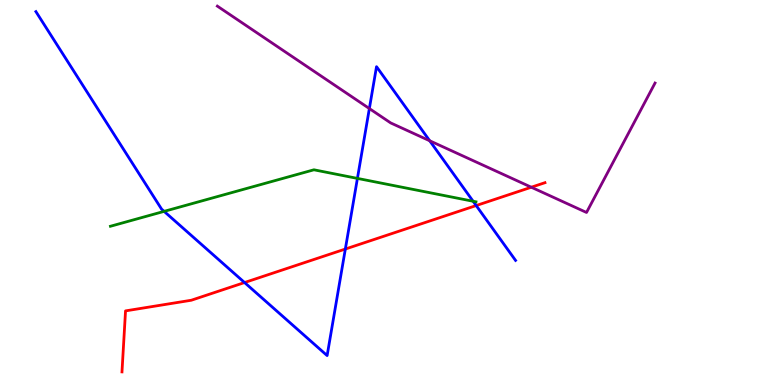[{'lines': ['blue', 'red'], 'intersections': [{'x': 3.16, 'y': 2.66}, {'x': 4.46, 'y': 3.53}, {'x': 6.14, 'y': 4.66}]}, {'lines': ['green', 'red'], 'intersections': []}, {'lines': ['purple', 'red'], 'intersections': [{'x': 6.86, 'y': 5.14}]}, {'lines': ['blue', 'green'], 'intersections': [{'x': 2.12, 'y': 4.51}, {'x': 4.61, 'y': 5.37}, {'x': 6.1, 'y': 4.77}]}, {'lines': ['blue', 'purple'], 'intersections': [{'x': 4.77, 'y': 7.18}, {'x': 5.54, 'y': 6.34}]}, {'lines': ['green', 'purple'], 'intersections': []}]